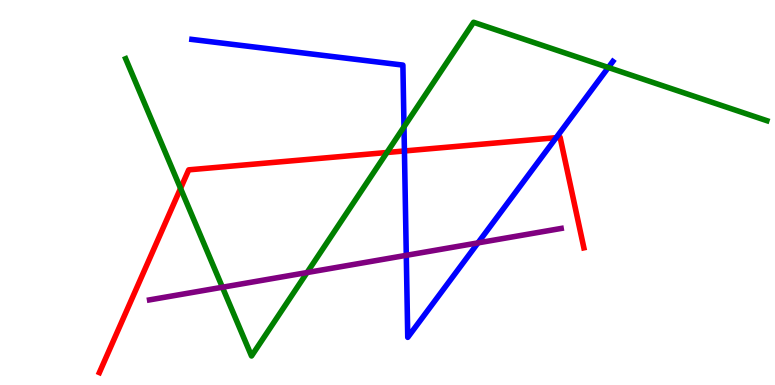[{'lines': ['blue', 'red'], 'intersections': [{'x': 5.22, 'y': 6.08}, {'x': 7.18, 'y': 6.42}]}, {'lines': ['green', 'red'], 'intersections': [{'x': 2.33, 'y': 5.11}, {'x': 4.99, 'y': 6.04}]}, {'lines': ['purple', 'red'], 'intersections': []}, {'lines': ['blue', 'green'], 'intersections': [{'x': 5.21, 'y': 6.7}, {'x': 7.85, 'y': 8.25}]}, {'lines': ['blue', 'purple'], 'intersections': [{'x': 5.24, 'y': 3.37}, {'x': 6.17, 'y': 3.69}]}, {'lines': ['green', 'purple'], 'intersections': [{'x': 2.87, 'y': 2.54}, {'x': 3.96, 'y': 2.92}]}]